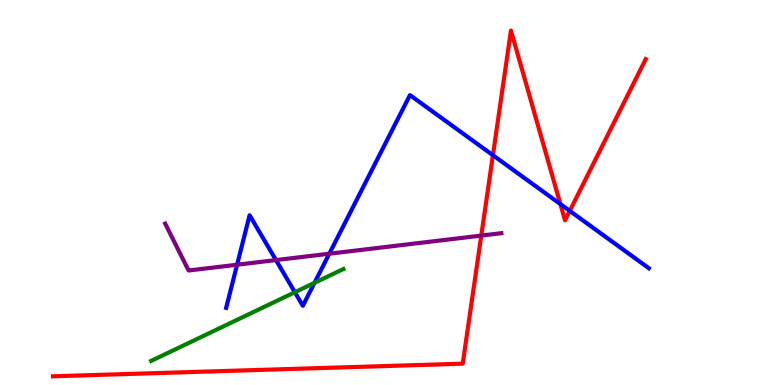[{'lines': ['blue', 'red'], 'intersections': [{'x': 6.36, 'y': 5.97}, {'x': 7.23, 'y': 4.7}, {'x': 7.35, 'y': 4.52}]}, {'lines': ['green', 'red'], 'intersections': []}, {'lines': ['purple', 'red'], 'intersections': [{'x': 6.21, 'y': 3.88}]}, {'lines': ['blue', 'green'], 'intersections': [{'x': 3.8, 'y': 2.41}, {'x': 4.06, 'y': 2.65}]}, {'lines': ['blue', 'purple'], 'intersections': [{'x': 3.06, 'y': 3.12}, {'x': 3.56, 'y': 3.24}, {'x': 4.25, 'y': 3.41}]}, {'lines': ['green', 'purple'], 'intersections': []}]